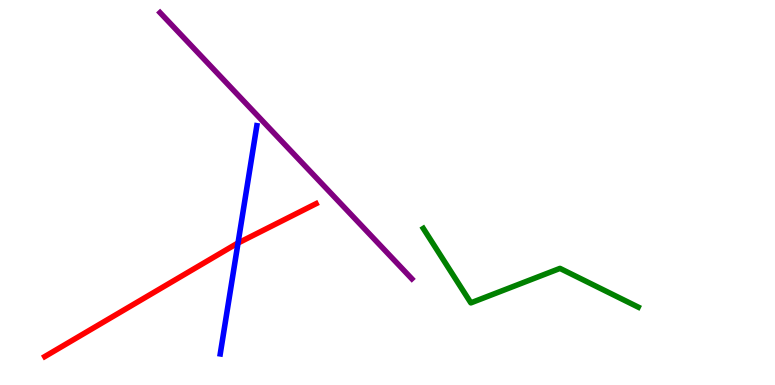[{'lines': ['blue', 'red'], 'intersections': [{'x': 3.07, 'y': 3.69}]}, {'lines': ['green', 'red'], 'intersections': []}, {'lines': ['purple', 'red'], 'intersections': []}, {'lines': ['blue', 'green'], 'intersections': []}, {'lines': ['blue', 'purple'], 'intersections': []}, {'lines': ['green', 'purple'], 'intersections': []}]